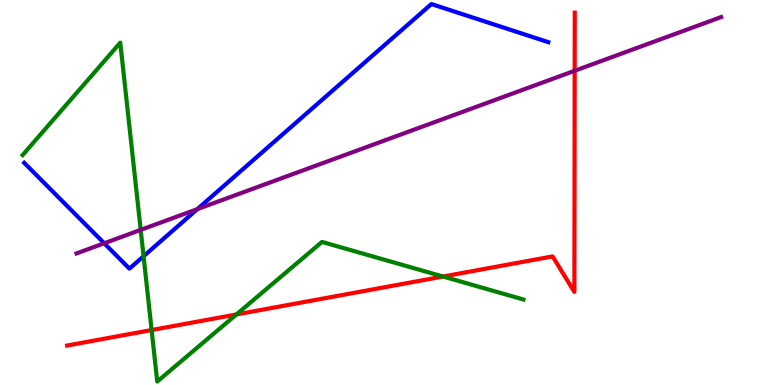[{'lines': ['blue', 'red'], 'intersections': []}, {'lines': ['green', 'red'], 'intersections': [{'x': 1.96, 'y': 1.43}, {'x': 3.05, 'y': 1.83}, {'x': 5.72, 'y': 2.82}]}, {'lines': ['purple', 'red'], 'intersections': [{'x': 7.42, 'y': 8.16}]}, {'lines': ['blue', 'green'], 'intersections': [{'x': 1.85, 'y': 3.34}]}, {'lines': ['blue', 'purple'], 'intersections': [{'x': 1.34, 'y': 3.68}, {'x': 2.55, 'y': 4.57}]}, {'lines': ['green', 'purple'], 'intersections': [{'x': 1.82, 'y': 4.03}]}]